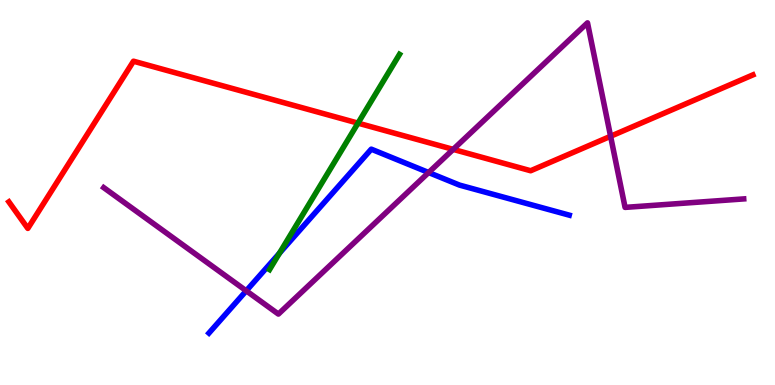[{'lines': ['blue', 'red'], 'intersections': []}, {'lines': ['green', 'red'], 'intersections': [{'x': 4.62, 'y': 6.8}]}, {'lines': ['purple', 'red'], 'intersections': [{'x': 5.85, 'y': 6.12}, {'x': 7.88, 'y': 6.46}]}, {'lines': ['blue', 'green'], 'intersections': [{'x': 3.61, 'y': 3.42}]}, {'lines': ['blue', 'purple'], 'intersections': [{'x': 3.18, 'y': 2.45}, {'x': 5.53, 'y': 5.52}]}, {'lines': ['green', 'purple'], 'intersections': []}]